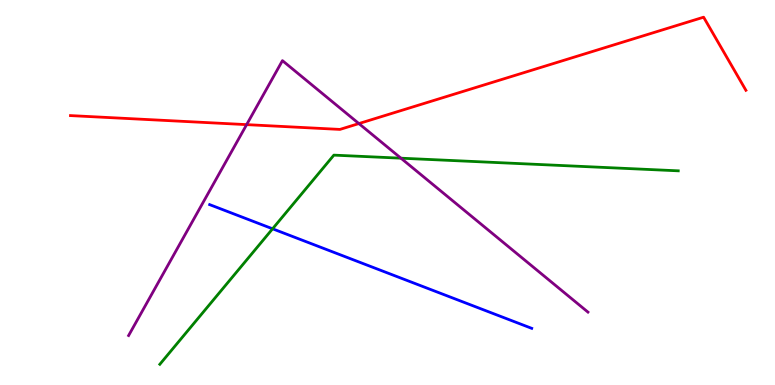[{'lines': ['blue', 'red'], 'intersections': []}, {'lines': ['green', 'red'], 'intersections': []}, {'lines': ['purple', 'red'], 'intersections': [{'x': 3.18, 'y': 6.76}, {'x': 4.63, 'y': 6.79}]}, {'lines': ['blue', 'green'], 'intersections': [{'x': 3.52, 'y': 4.06}]}, {'lines': ['blue', 'purple'], 'intersections': []}, {'lines': ['green', 'purple'], 'intersections': [{'x': 5.17, 'y': 5.89}]}]